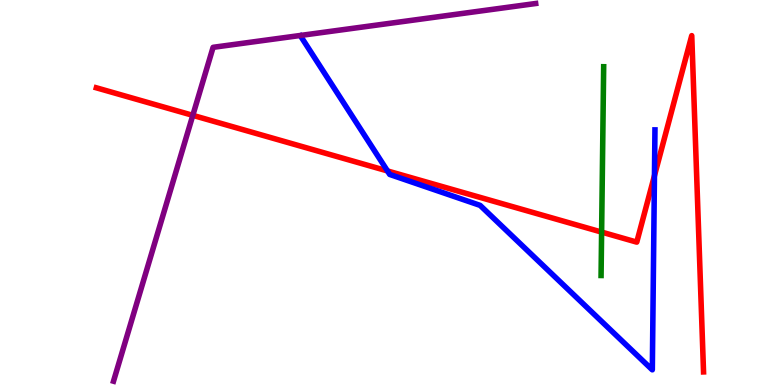[{'lines': ['blue', 'red'], 'intersections': [{'x': 5.0, 'y': 5.56}, {'x': 8.44, 'y': 5.44}]}, {'lines': ['green', 'red'], 'intersections': [{'x': 7.76, 'y': 3.97}]}, {'lines': ['purple', 'red'], 'intersections': [{'x': 2.49, 'y': 7.0}]}, {'lines': ['blue', 'green'], 'intersections': []}, {'lines': ['blue', 'purple'], 'intersections': []}, {'lines': ['green', 'purple'], 'intersections': []}]